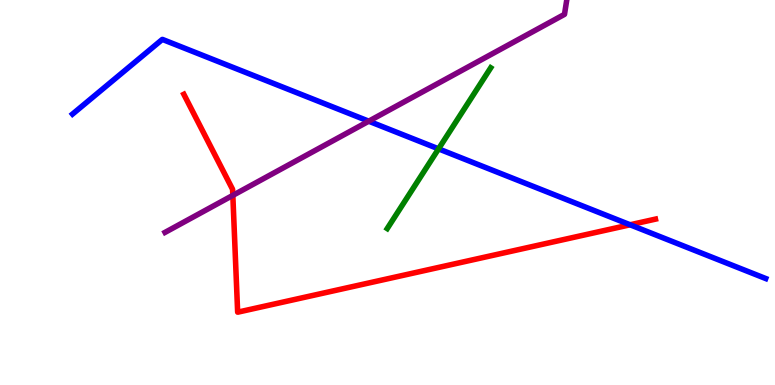[{'lines': ['blue', 'red'], 'intersections': [{'x': 8.13, 'y': 4.16}]}, {'lines': ['green', 'red'], 'intersections': []}, {'lines': ['purple', 'red'], 'intersections': [{'x': 3.0, 'y': 4.93}]}, {'lines': ['blue', 'green'], 'intersections': [{'x': 5.66, 'y': 6.13}]}, {'lines': ['blue', 'purple'], 'intersections': [{'x': 4.76, 'y': 6.85}]}, {'lines': ['green', 'purple'], 'intersections': []}]